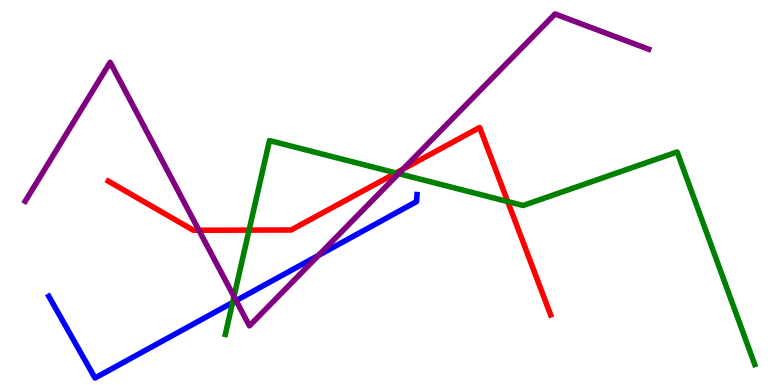[{'lines': ['blue', 'red'], 'intersections': []}, {'lines': ['green', 'red'], 'intersections': [{'x': 3.21, 'y': 4.02}, {'x': 5.11, 'y': 5.51}, {'x': 6.55, 'y': 4.76}]}, {'lines': ['purple', 'red'], 'intersections': [{'x': 2.57, 'y': 4.02}, {'x': 5.2, 'y': 5.6}]}, {'lines': ['blue', 'green'], 'intersections': [{'x': 3.0, 'y': 2.14}]}, {'lines': ['blue', 'purple'], 'intersections': [{'x': 3.05, 'y': 2.19}, {'x': 4.11, 'y': 3.37}]}, {'lines': ['green', 'purple'], 'intersections': [{'x': 3.02, 'y': 2.3}, {'x': 5.14, 'y': 5.49}]}]